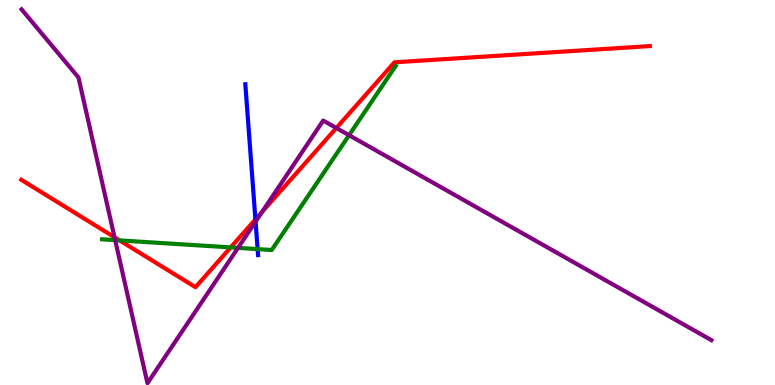[{'lines': ['blue', 'red'], 'intersections': [{'x': 3.3, 'y': 4.3}]}, {'lines': ['green', 'red'], 'intersections': [{'x': 1.54, 'y': 3.76}, {'x': 2.98, 'y': 3.57}]}, {'lines': ['purple', 'red'], 'intersections': [{'x': 1.48, 'y': 3.84}, {'x': 3.38, 'y': 4.49}, {'x': 4.34, 'y': 6.67}]}, {'lines': ['blue', 'green'], 'intersections': [{'x': 3.32, 'y': 3.53}]}, {'lines': ['blue', 'purple'], 'intersections': [{'x': 3.3, 'y': 4.24}]}, {'lines': ['green', 'purple'], 'intersections': [{'x': 1.49, 'y': 3.76}, {'x': 3.07, 'y': 3.56}, {'x': 4.5, 'y': 6.49}]}]